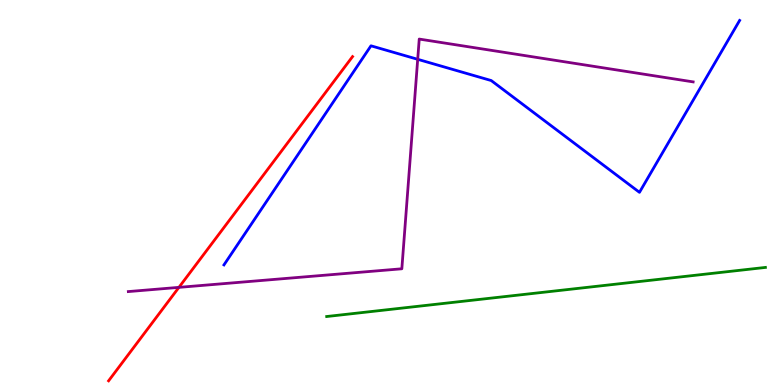[{'lines': ['blue', 'red'], 'intersections': []}, {'lines': ['green', 'red'], 'intersections': []}, {'lines': ['purple', 'red'], 'intersections': [{'x': 2.31, 'y': 2.54}]}, {'lines': ['blue', 'green'], 'intersections': []}, {'lines': ['blue', 'purple'], 'intersections': [{'x': 5.39, 'y': 8.46}]}, {'lines': ['green', 'purple'], 'intersections': []}]